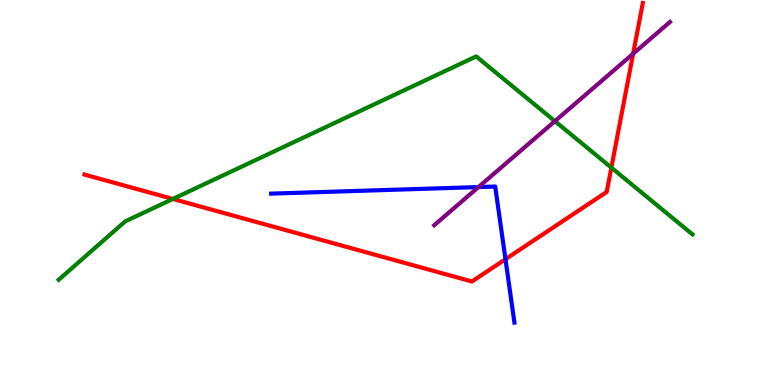[{'lines': ['blue', 'red'], 'intersections': [{'x': 6.52, 'y': 3.27}]}, {'lines': ['green', 'red'], 'intersections': [{'x': 2.23, 'y': 4.83}, {'x': 7.89, 'y': 5.65}]}, {'lines': ['purple', 'red'], 'intersections': [{'x': 8.17, 'y': 8.6}]}, {'lines': ['blue', 'green'], 'intersections': []}, {'lines': ['blue', 'purple'], 'intersections': [{'x': 6.17, 'y': 5.14}]}, {'lines': ['green', 'purple'], 'intersections': [{'x': 7.16, 'y': 6.85}]}]